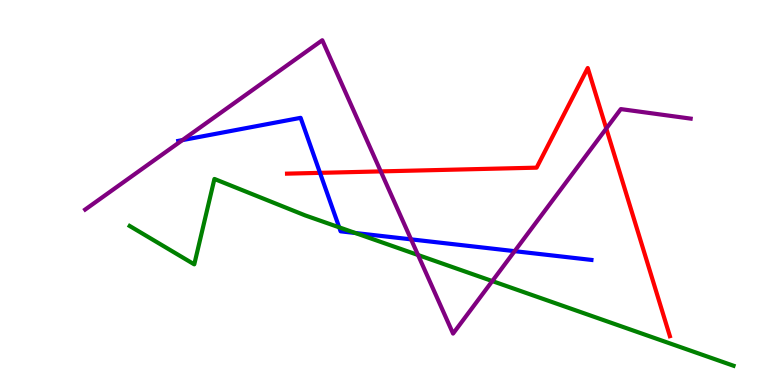[{'lines': ['blue', 'red'], 'intersections': [{'x': 4.13, 'y': 5.51}]}, {'lines': ['green', 'red'], 'intersections': []}, {'lines': ['purple', 'red'], 'intersections': [{'x': 4.91, 'y': 5.55}, {'x': 7.82, 'y': 6.66}]}, {'lines': ['blue', 'green'], 'intersections': [{'x': 4.38, 'y': 4.1}, {'x': 4.58, 'y': 3.95}]}, {'lines': ['blue', 'purple'], 'intersections': [{'x': 2.35, 'y': 6.36}, {'x': 5.3, 'y': 3.78}, {'x': 6.64, 'y': 3.48}]}, {'lines': ['green', 'purple'], 'intersections': [{'x': 5.39, 'y': 3.38}, {'x': 6.35, 'y': 2.7}]}]